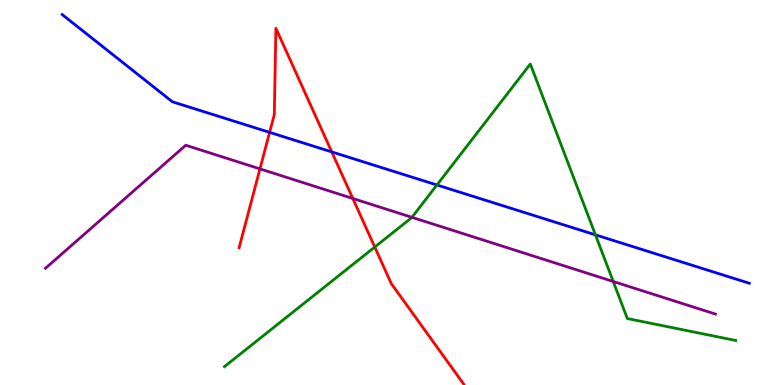[{'lines': ['blue', 'red'], 'intersections': [{'x': 3.48, 'y': 6.56}, {'x': 4.28, 'y': 6.05}]}, {'lines': ['green', 'red'], 'intersections': [{'x': 4.84, 'y': 3.58}]}, {'lines': ['purple', 'red'], 'intersections': [{'x': 3.35, 'y': 5.61}, {'x': 4.55, 'y': 4.84}]}, {'lines': ['blue', 'green'], 'intersections': [{'x': 5.64, 'y': 5.2}, {'x': 7.68, 'y': 3.9}]}, {'lines': ['blue', 'purple'], 'intersections': []}, {'lines': ['green', 'purple'], 'intersections': [{'x': 5.32, 'y': 4.36}, {'x': 7.91, 'y': 2.69}]}]